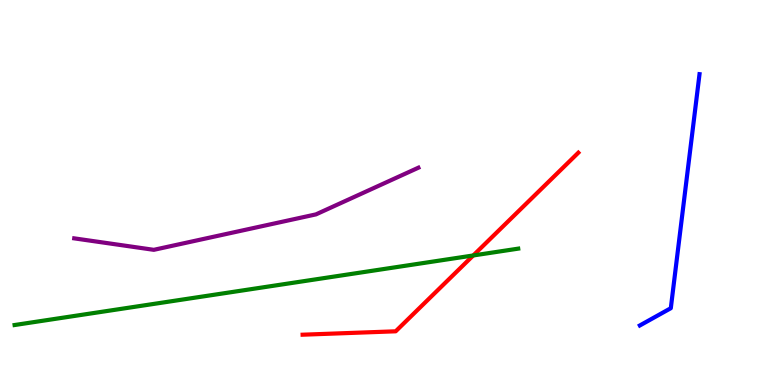[{'lines': ['blue', 'red'], 'intersections': []}, {'lines': ['green', 'red'], 'intersections': [{'x': 6.11, 'y': 3.36}]}, {'lines': ['purple', 'red'], 'intersections': []}, {'lines': ['blue', 'green'], 'intersections': []}, {'lines': ['blue', 'purple'], 'intersections': []}, {'lines': ['green', 'purple'], 'intersections': []}]